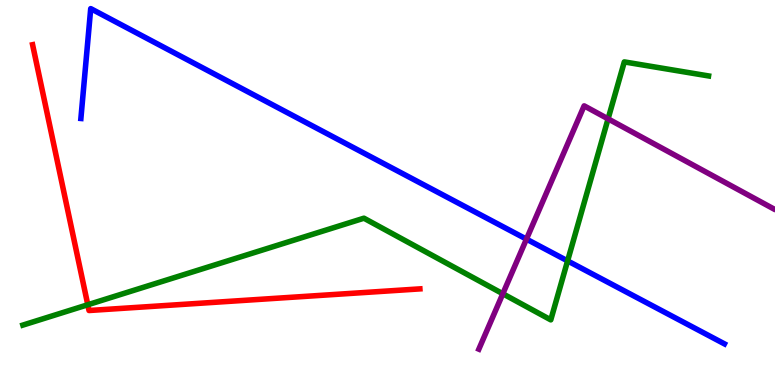[{'lines': ['blue', 'red'], 'intersections': []}, {'lines': ['green', 'red'], 'intersections': [{'x': 1.13, 'y': 2.08}]}, {'lines': ['purple', 'red'], 'intersections': []}, {'lines': ['blue', 'green'], 'intersections': [{'x': 7.32, 'y': 3.22}]}, {'lines': ['blue', 'purple'], 'intersections': [{'x': 6.79, 'y': 3.79}]}, {'lines': ['green', 'purple'], 'intersections': [{'x': 6.49, 'y': 2.37}, {'x': 7.85, 'y': 6.91}]}]